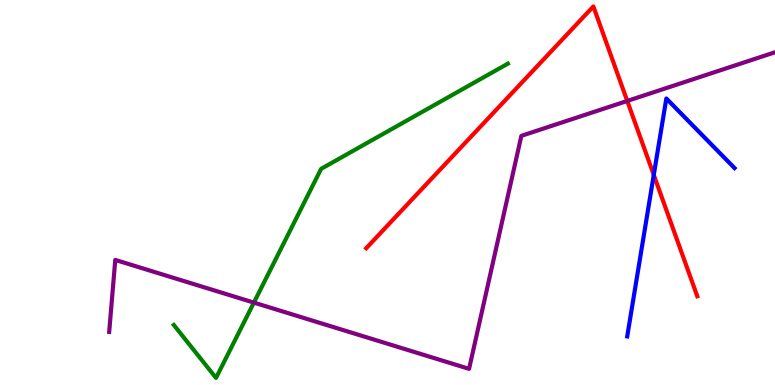[{'lines': ['blue', 'red'], 'intersections': [{'x': 8.44, 'y': 5.46}]}, {'lines': ['green', 'red'], 'intersections': []}, {'lines': ['purple', 'red'], 'intersections': [{'x': 8.09, 'y': 7.38}]}, {'lines': ['blue', 'green'], 'intersections': []}, {'lines': ['blue', 'purple'], 'intersections': []}, {'lines': ['green', 'purple'], 'intersections': [{'x': 3.28, 'y': 2.14}]}]